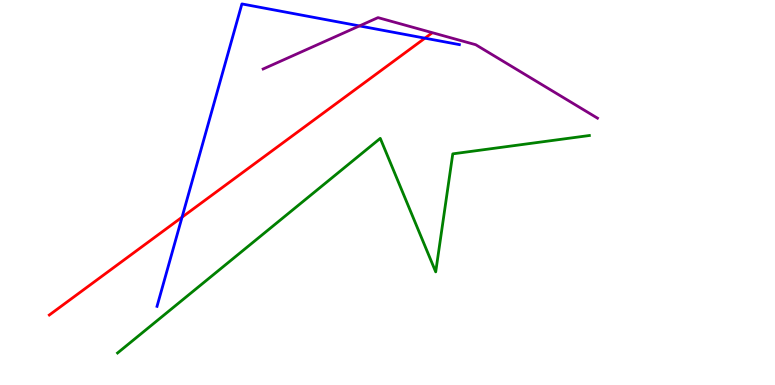[{'lines': ['blue', 'red'], 'intersections': [{'x': 2.35, 'y': 4.36}, {'x': 5.48, 'y': 9.01}]}, {'lines': ['green', 'red'], 'intersections': []}, {'lines': ['purple', 'red'], 'intersections': []}, {'lines': ['blue', 'green'], 'intersections': []}, {'lines': ['blue', 'purple'], 'intersections': [{'x': 4.64, 'y': 9.33}]}, {'lines': ['green', 'purple'], 'intersections': []}]